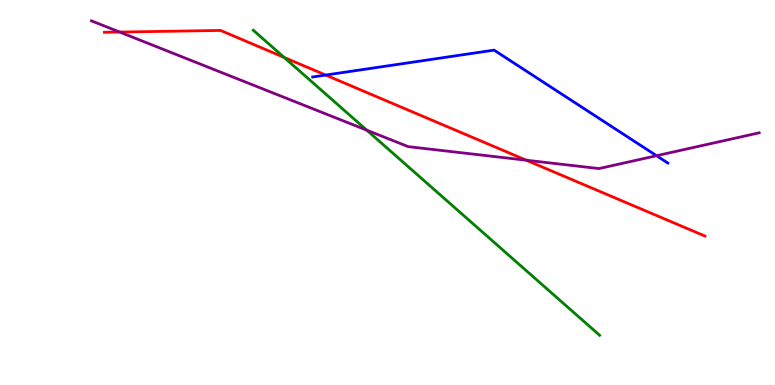[{'lines': ['blue', 'red'], 'intersections': [{'x': 4.2, 'y': 8.05}]}, {'lines': ['green', 'red'], 'intersections': [{'x': 3.67, 'y': 8.51}]}, {'lines': ['purple', 'red'], 'intersections': [{'x': 1.54, 'y': 9.17}, {'x': 6.79, 'y': 5.84}]}, {'lines': ['blue', 'green'], 'intersections': []}, {'lines': ['blue', 'purple'], 'intersections': [{'x': 8.47, 'y': 5.96}]}, {'lines': ['green', 'purple'], 'intersections': [{'x': 4.73, 'y': 6.62}]}]